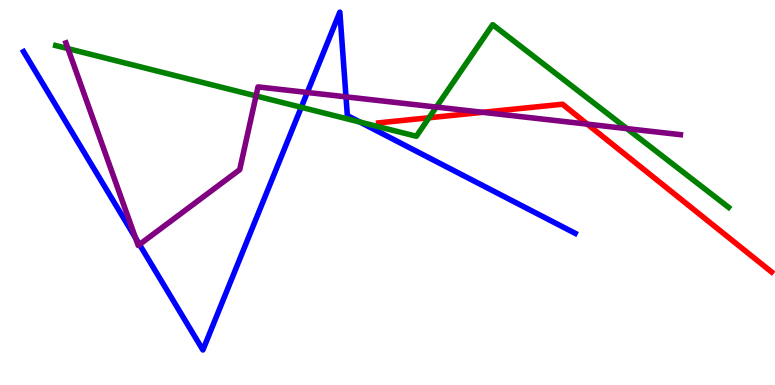[{'lines': ['blue', 'red'], 'intersections': []}, {'lines': ['green', 'red'], 'intersections': [{'x': 5.54, 'y': 6.94}]}, {'lines': ['purple', 'red'], 'intersections': [{'x': 6.23, 'y': 7.08}, {'x': 7.58, 'y': 6.78}]}, {'lines': ['blue', 'green'], 'intersections': [{'x': 3.89, 'y': 7.21}, {'x': 4.64, 'y': 6.83}]}, {'lines': ['blue', 'purple'], 'intersections': [{'x': 1.75, 'y': 3.82}, {'x': 1.8, 'y': 3.65}, {'x': 3.96, 'y': 7.6}, {'x': 4.46, 'y': 7.48}]}, {'lines': ['green', 'purple'], 'intersections': [{'x': 0.877, 'y': 8.74}, {'x': 3.3, 'y': 7.51}, {'x': 5.63, 'y': 7.22}, {'x': 8.09, 'y': 6.66}]}]